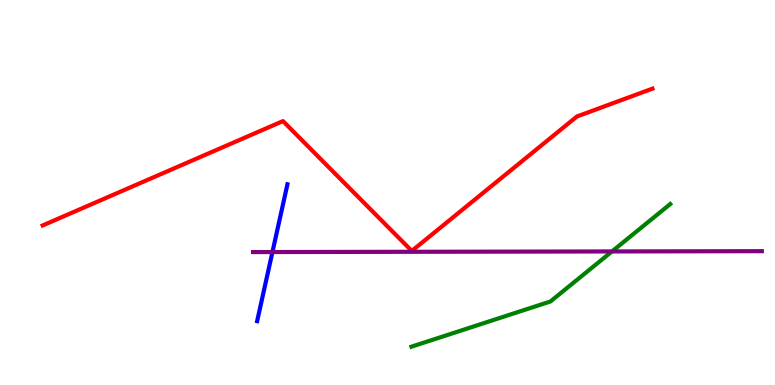[{'lines': ['blue', 'red'], 'intersections': []}, {'lines': ['green', 'red'], 'intersections': []}, {'lines': ['purple', 'red'], 'intersections': []}, {'lines': ['blue', 'green'], 'intersections': []}, {'lines': ['blue', 'purple'], 'intersections': [{'x': 3.52, 'y': 3.45}]}, {'lines': ['green', 'purple'], 'intersections': [{'x': 7.9, 'y': 3.47}]}]